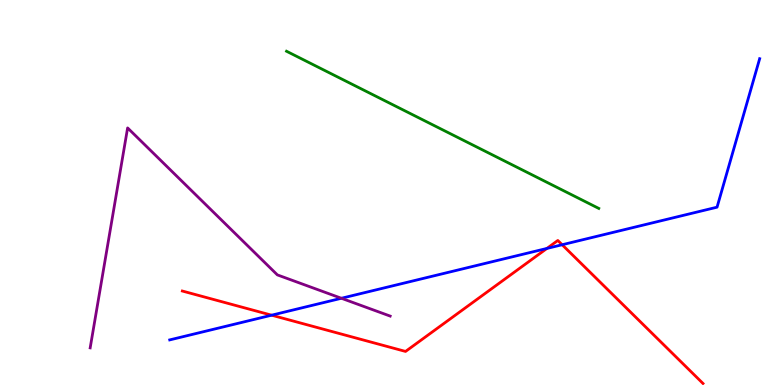[{'lines': ['blue', 'red'], 'intersections': [{'x': 3.5, 'y': 1.81}, {'x': 7.06, 'y': 3.55}, {'x': 7.25, 'y': 3.64}]}, {'lines': ['green', 'red'], 'intersections': []}, {'lines': ['purple', 'red'], 'intersections': []}, {'lines': ['blue', 'green'], 'intersections': []}, {'lines': ['blue', 'purple'], 'intersections': [{'x': 4.41, 'y': 2.25}]}, {'lines': ['green', 'purple'], 'intersections': []}]